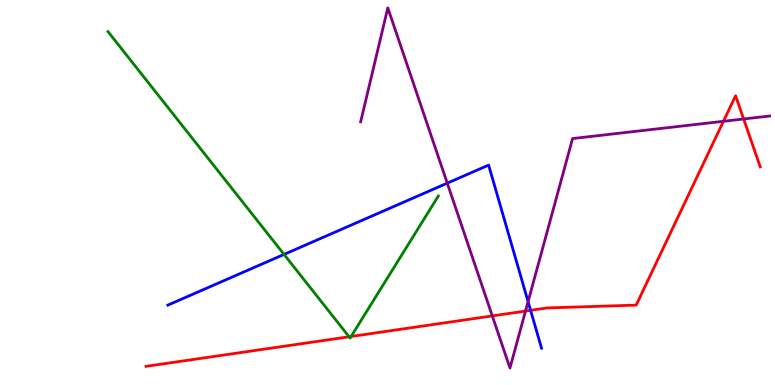[{'lines': ['blue', 'red'], 'intersections': [{'x': 6.85, 'y': 1.94}]}, {'lines': ['green', 'red'], 'intersections': [{'x': 4.5, 'y': 1.25}, {'x': 4.53, 'y': 1.26}]}, {'lines': ['purple', 'red'], 'intersections': [{'x': 6.35, 'y': 1.79}, {'x': 6.78, 'y': 1.92}, {'x': 9.33, 'y': 6.85}, {'x': 9.6, 'y': 6.91}]}, {'lines': ['blue', 'green'], 'intersections': [{'x': 3.67, 'y': 3.39}]}, {'lines': ['blue', 'purple'], 'intersections': [{'x': 5.77, 'y': 5.24}, {'x': 6.81, 'y': 2.17}]}, {'lines': ['green', 'purple'], 'intersections': []}]